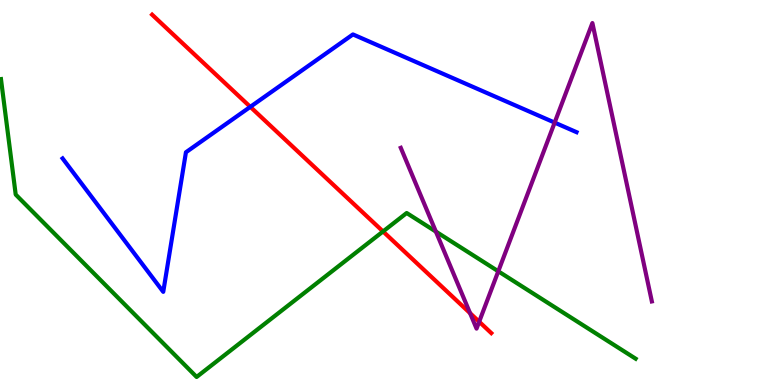[{'lines': ['blue', 'red'], 'intersections': [{'x': 3.23, 'y': 7.22}]}, {'lines': ['green', 'red'], 'intersections': [{'x': 4.94, 'y': 3.99}]}, {'lines': ['purple', 'red'], 'intersections': [{'x': 6.07, 'y': 1.87}, {'x': 6.18, 'y': 1.64}]}, {'lines': ['blue', 'green'], 'intersections': []}, {'lines': ['blue', 'purple'], 'intersections': [{'x': 7.16, 'y': 6.82}]}, {'lines': ['green', 'purple'], 'intersections': [{'x': 5.62, 'y': 3.98}, {'x': 6.43, 'y': 2.95}]}]